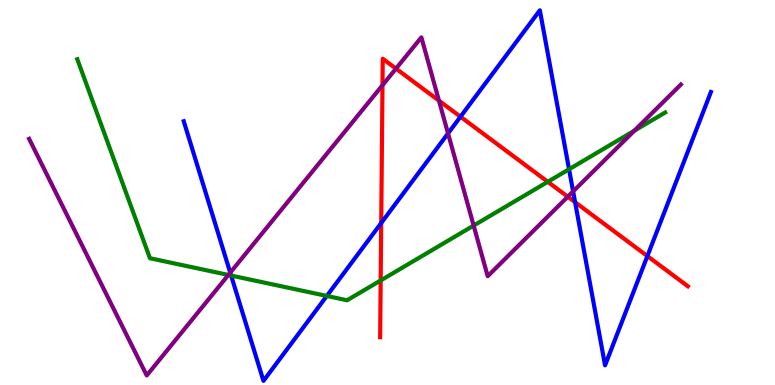[{'lines': ['blue', 'red'], 'intersections': [{'x': 4.92, 'y': 4.21}, {'x': 5.94, 'y': 6.97}, {'x': 7.42, 'y': 4.75}, {'x': 8.35, 'y': 3.35}]}, {'lines': ['green', 'red'], 'intersections': [{'x': 4.91, 'y': 2.72}, {'x': 7.07, 'y': 5.28}]}, {'lines': ['purple', 'red'], 'intersections': [{'x': 4.94, 'y': 7.79}, {'x': 5.11, 'y': 8.22}, {'x': 5.66, 'y': 7.39}, {'x': 7.33, 'y': 4.89}]}, {'lines': ['blue', 'green'], 'intersections': [{'x': 2.98, 'y': 2.84}, {'x': 4.22, 'y': 2.31}, {'x': 7.34, 'y': 5.6}]}, {'lines': ['blue', 'purple'], 'intersections': [{'x': 2.97, 'y': 2.92}, {'x': 5.78, 'y': 6.53}, {'x': 7.4, 'y': 5.03}]}, {'lines': ['green', 'purple'], 'intersections': [{'x': 2.95, 'y': 2.86}, {'x': 6.11, 'y': 4.14}, {'x': 8.18, 'y': 6.6}]}]